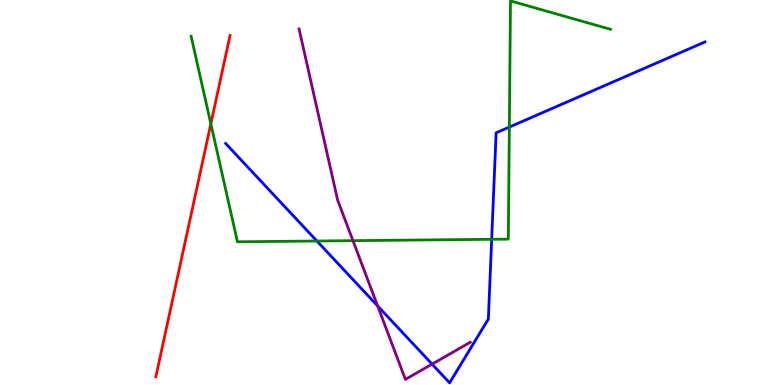[{'lines': ['blue', 'red'], 'intersections': []}, {'lines': ['green', 'red'], 'intersections': [{'x': 2.72, 'y': 6.79}]}, {'lines': ['purple', 'red'], 'intersections': []}, {'lines': ['blue', 'green'], 'intersections': [{'x': 4.09, 'y': 3.74}, {'x': 6.34, 'y': 3.78}, {'x': 6.57, 'y': 6.7}]}, {'lines': ['blue', 'purple'], 'intersections': [{'x': 4.87, 'y': 2.05}, {'x': 5.58, 'y': 0.542}]}, {'lines': ['green', 'purple'], 'intersections': [{'x': 4.55, 'y': 3.75}]}]